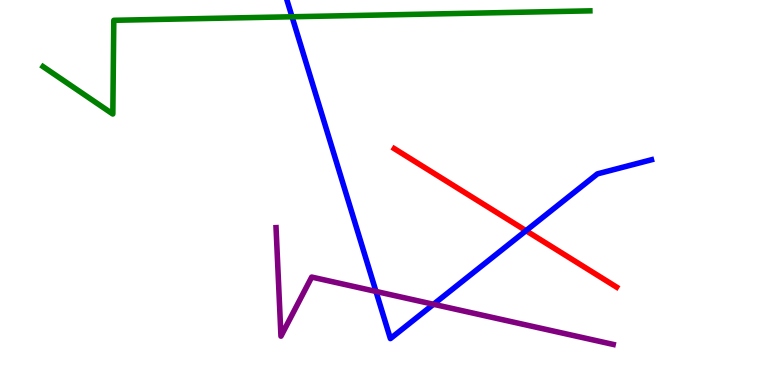[{'lines': ['blue', 'red'], 'intersections': [{'x': 6.79, 'y': 4.01}]}, {'lines': ['green', 'red'], 'intersections': []}, {'lines': ['purple', 'red'], 'intersections': []}, {'lines': ['blue', 'green'], 'intersections': [{'x': 3.77, 'y': 9.56}]}, {'lines': ['blue', 'purple'], 'intersections': [{'x': 4.85, 'y': 2.43}, {'x': 5.59, 'y': 2.1}]}, {'lines': ['green', 'purple'], 'intersections': []}]